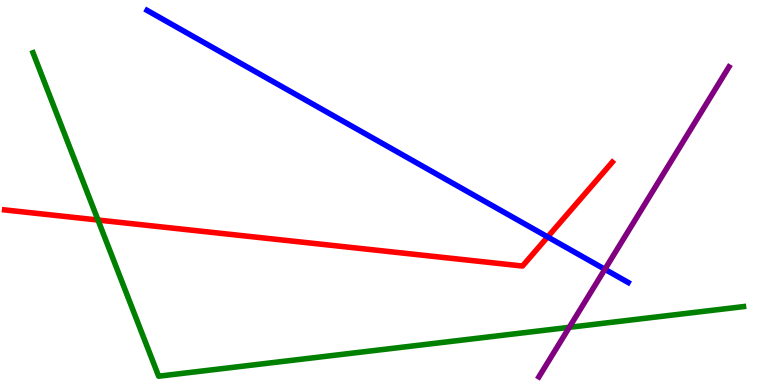[{'lines': ['blue', 'red'], 'intersections': [{'x': 7.07, 'y': 3.85}]}, {'lines': ['green', 'red'], 'intersections': [{'x': 1.26, 'y': 4.29}]}, {'lines': ['purple', 'red'], 'intersections': []}, {'lines': ['blue', 'green'], 'intersections': []}, {'lines': ['blue', 'purple'], 'intersections': [{'x': 7.8, 'y': 3.01}]}, {'lines': ['green', 'purple'], 'intersections': [{'x': 7.35, 'y': 1.5}]}]